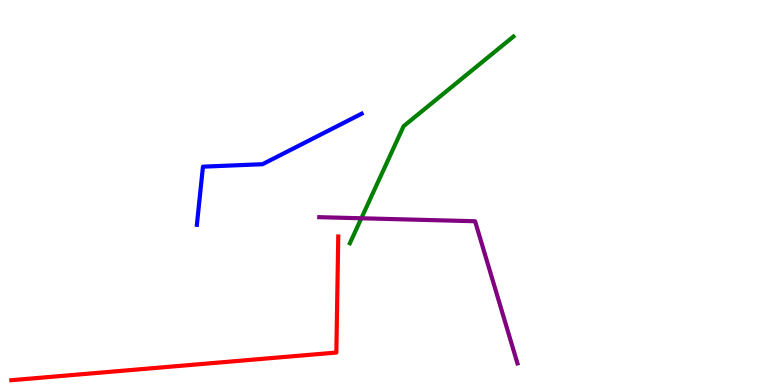[{'lines': ['blue', 'red'], 'intersections': []}, {'lines': ['green', 'red'], 'intersections': []}, {'lines': ['purple', 'red'], 'intersections': []}, {'lines': ['blue', 'green'], 'intersections': []}, {'lines': ['blue', 'purple'], 'intersections': []}, {'lines': ['green', 'purple'], 'intersections': [{'x': 4.66, 'y': 4.33}]}]